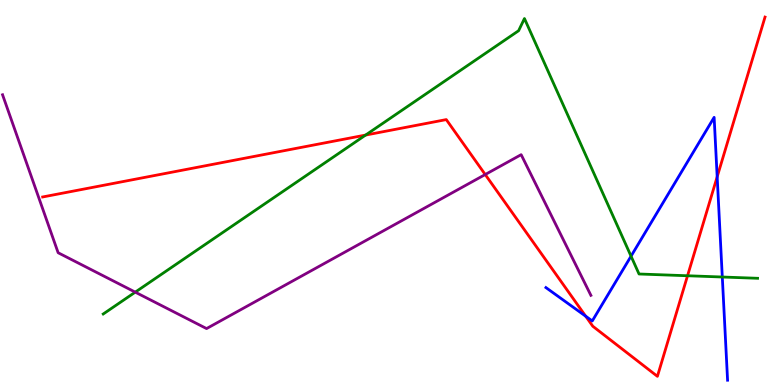[{'lines': ['blue', 'red'], 'intersections': [{'x': 7.56, 'y': 1.79}, {'x': 9.25, 'y': 5.41}]}, {'lines': ['green', 'red'], 'intersections': [{'x': 4.72, 'y': 6.49}, {'x': 8.87, 'y': 2.84}]}, {'lines': ['purple', 'red'], 'intersections': [{'x': 6.26, 'y': 5.47}]}, {'lines': ['blue', 'green'], 'intersections': [{'x': 8.14, 'y': 3.35}, {'x': 9.32, 'y': 2.8}]}, {'lines': ['blue', 'purple'], 'intersections': []}, {'lines': ['green', 'purple'], 'intersections': [{'x': 1.75, 'y': 2.41}]}]